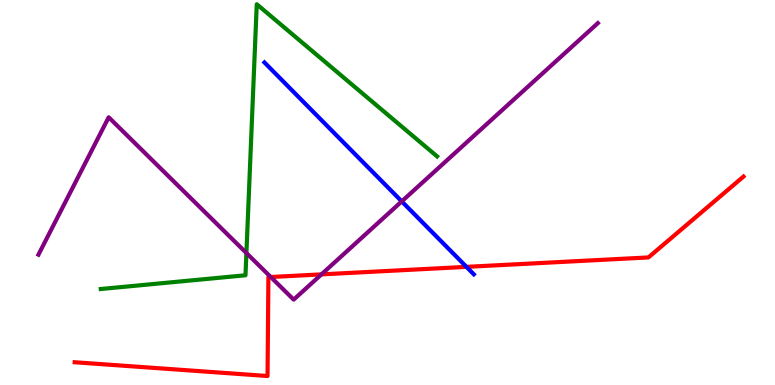[{'lines': ['blue', 'red'], 'intersections': [{'x': 6.02, 'y': 3.07}]}, {'lines': ['green', 'red'], 'intersections': []}, {'lines': ['purple', 'red'], 'intersections': [{'x': 3.49, 'y': 2.8}, {'x': 4.15, 'y': 2.87}]}, {'lines': ['blue', 'green'], 'intersections': []}, {'lines': ['blue', 'purple'], 'intersections': [{'x': 5.18, 'y': 4.77}]}, {'lines': ['green', 'purple'], 'intersections': [{'x': 3.18, 'y': 3.43}]}]